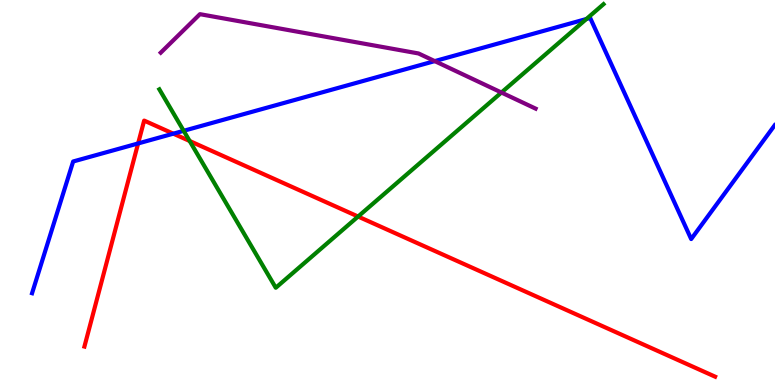[{'lines': ['blue', 'red'], 'intersections': [{'x': 1.78, 'y': 6.27}, {'x': 2.24, 'y': 6.53}]}, {'lines': ['green', 'red'], 'intersections': [{'x': 2.45, 'y': 6.34}, {'x': 4.62, 'y': 4.38}]}, {'lines': ['purple', 'red'], 'intersections': []}, {'lines': ['blue', 'green'], 'intersections': [{'x': 2.37, 'y': 6.6}, {'x': 7.57, 'y': 9.51}]}, {'lines': ['blue', 'purple'], 'intersections': [{'x': 5.61, 'y': 8.41}]}, {'lines': ['green', 'purple'], 'intersections': [{'x': 6.47, 'y': 7.6}]}]